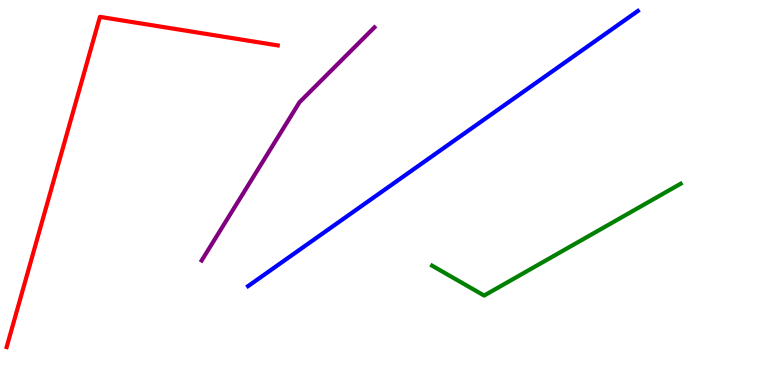[{'lines': ['blue', 'red'], 'intersections': []}, {'lines': ['green', 'red'], 'intersections': []}, {'lines': ['purple', 'red'], 'intersections': []}, {'lines': ['blue', 'green'], 'intersections': []}, {'lines': ['blue', 'purple'], 'intersections': []}, {'lines': ['green', 'purple'], 'intersections': []}]